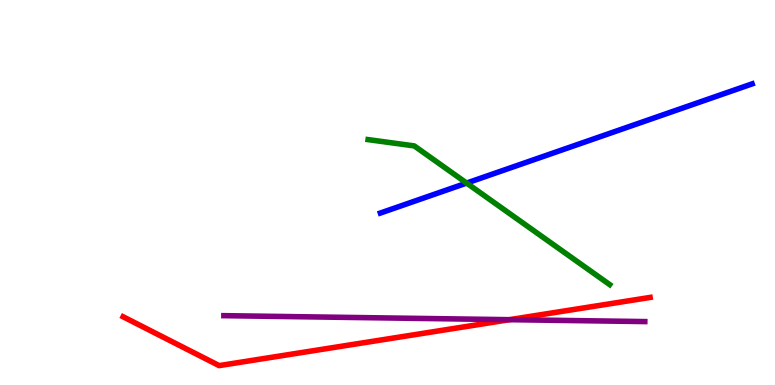[{'lines': ['blue', 'red'], 'intersections': []}, {'lines': ['green', 'red'], 'intersections': []}, {'lines': ['purple', 'red'], 'intersections': [{'x': 6.57, 'y': 1.7}]}, {'lines': ['blue', 'green'], 'intersections': [{'x': 6.02, 'y': 5.24}]}, {'lines': ['blue', 'purple'], 'intersections': []}, {'lines': ['green', 'purple'], 'intersections': []}]